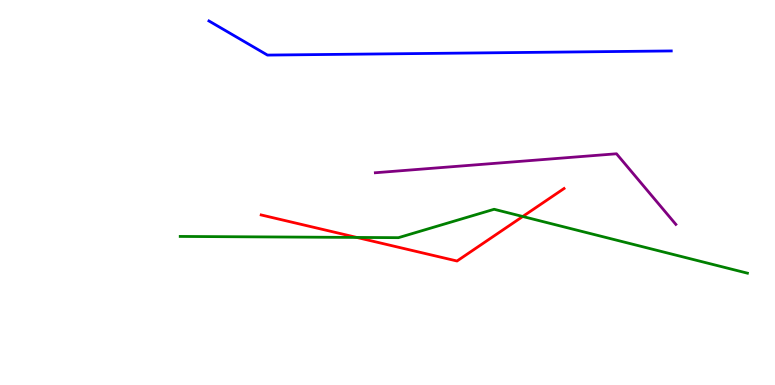[{'lines': ['blue', 'red'], 'intersections': []}, {'lines': ['green', 'red'], 'intersections': [{'x': 4.6, 'y': 3.83}, {'x': 6.75, 'y': 4.38}]}, {'lines': ['purple', 'red'], 'intersections': []}, {'lines': ['blue', 'green'], 'intersections': []}, {'lines': ['blue', 'purple'], 'intersections': []}, {'lines': ['green', 'purple'], 'intersections': []}]